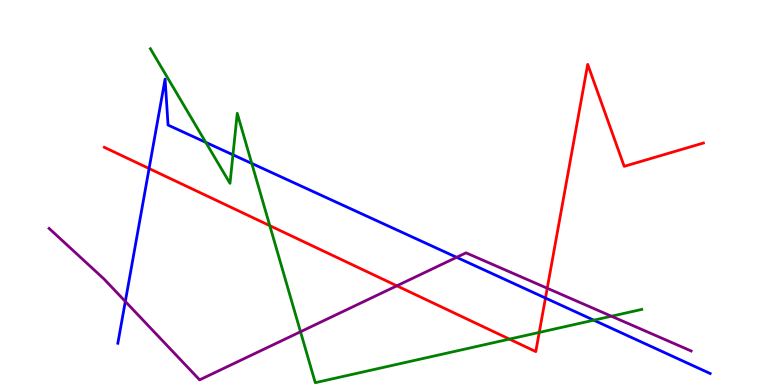[{'lines': ['blue', 'red'], 'intersections': [{'x': 1.92, 'y': 5.62}, {'x': 7.04, 'y': 2.26}]}, {'lines': ['green', 'red'], 'intersections': [{'x': 3.48, 'y': 4.14}, {'x': 6.57, 'y': 1.19}, {'x': 6.96, 'y': 1.37}]}, {'lines': ['purple', 'red'], 'intersections': [{'x': 5.12, 'y': 2.58}, {'x': 7.06, 'y': 2.51}]}, {'lines': ['blue', 'green'], 'intersections': [{'x': 2.66, 'y': 6.3}, {'x': 3.01, 'y': 5.98}, {'x': 3.25, 'y': 5.75}, {'x': 7.66, 'y': 1.68}]}, {'lines': ['blue', 'purple'], 'intersections': [{'x': 1.62, 'y': 2.17}, {'x': 5.89, 'y': 3.32}]}, {'lines': ['green', 'purple'], 'intersections': [{'x': 3.88, 'y': 1.38}, {'x': 7.89, 'y': 1.79}]}]